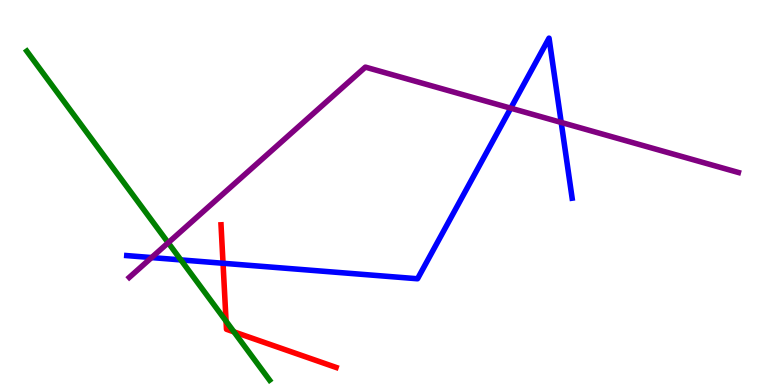[{'lines': ['blue', 'red'], 'intersections': [{'x': 2.88, 'y': 3.16}]}, {'lines': ['green', 'red'], 'intersections': [{'x': 2.92, 'y': 1.66}, {'x': 3.02, 'y': 1.38}]}, {'lines': ['purple', 'red'], 'intersections': []}, {'lines': ['blue', 'green'], 'intersections': [{'x': 2.33, 'y': 3.25}]}, {'lines': ['blue', 'purple'], 'intersections': [{'x': 1.96, 'y': 3.31}, {'x': 6.59, 'y': 7.19}, {'x': 7.24, 'y': 6.82}]}, {'lines': ['green', 'purple'], 'intersections': [{'x': 2.17, 'y': 3.69}]}]